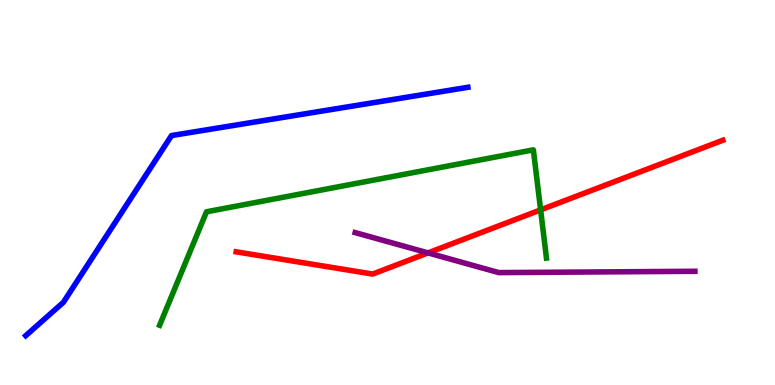[{'lines': ['blue', 'red'], 'intersections': []}, {'lines': ['green', 'red'], 'intersections': [{'x': 6.98, 'y': 4.55}]}, {'lines': ['purple', 'red'], 'intersections': [{'x': 5.52, 'y': 3.43}]}, {'lines': ['blue', 'green'], 'intersections': []}, {'lines': ['blue', 'purple'], 'intersections': []}, {'lines': ['green', 'purple'], 'intersections': []}]